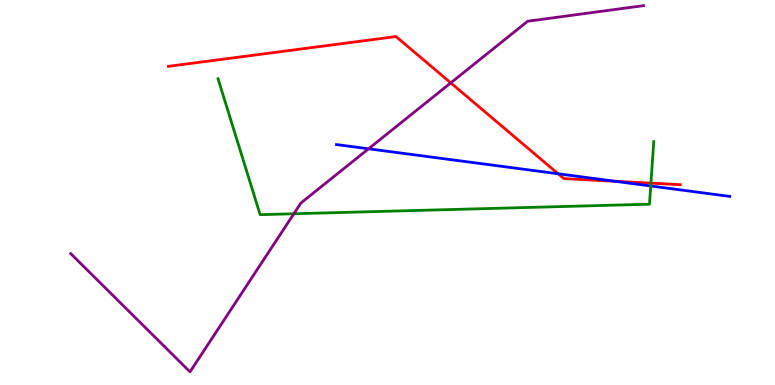[{'lines': ['blue', 'red'], 'intersections': [{'x': 7.2, 'y': 5.49}, {'x': 7.93, 'y': 5.29}]}, {'lines': ['green', 'red'], 'intersections': [{'x': 8.4, 'y': 5.24}]}, {'lines': ['purple', 'red'], 'intersections': [{'x': 5.82, 'y': 7.85}]}, {'lines': ['blue', 'green'], 'intersections': [{'x': 8.4, 'y': 5.17}]}, {'lines': ['blue', 'purple'], 'intersections': [{'x': 4.76, 'y': 6.14}]}, {'lines': ['green', 'purple'], 'intersections': [{'x': 3.79, 'y': 4.45}]}]